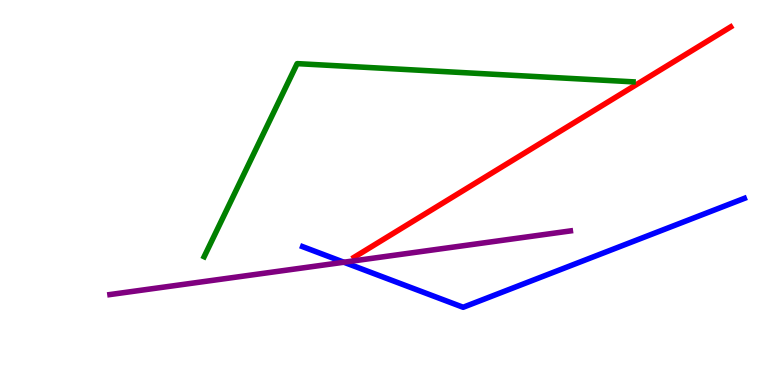[{'lines': ['blue', 'red'], 'intersections': []}, {'lines': ['green', 'red'], 'intersections': []}, {'lines': ['purple', 'red'], 'intersections': []}, {'lines': ['blue', 'green'], 'intersections': []}, {'lines': ['blue', 'purple'], 'intersections': [{'x': 4.44, 'y': 3.19}]}, {'lines': ['green', 'purple'], 'intersections': []}]